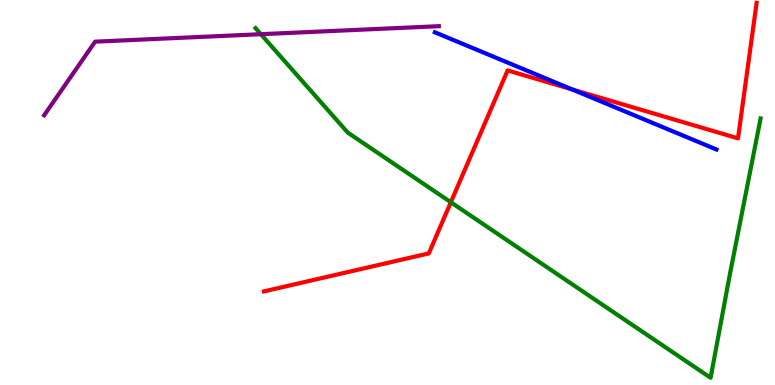[{'lines': ['blue', 'red'], 'intersections': [{'x': 7.38, 'y': 7.68}]}, {'lines': ['green', 'red'], 'intersections': [{'x': 5.82, 'y': 4.75}]}, {'lines': ['purple', 'red'], 'intersections': []}, {'lines': ['blue', 'green'], 'intersections': []}, {'lines': ['blue', 'purple'], 'intersections': []}, {'lines': ['green', 'purple'], 'intersections': [{'x': 3.37, 'y': 9.11}]}]